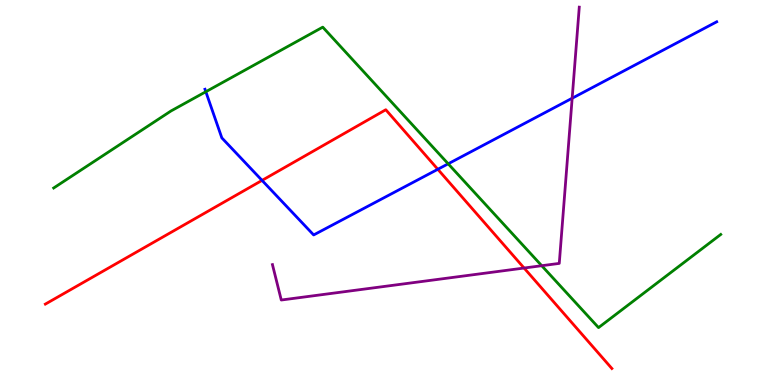[{'lines': ['blue', 'red'], 'intersections': [{'x': 3.38, 'y': 5.31}, {'x': 5.65, 'y': 5.6}]}, {'lines': ['green', 'red'], 'intersections': []}, {'lines': ['purple', 'red'], 'intersections': [{'x': 6.76, 'y': 3.04}]}, {'lines': ['blue', 'green'], 'intersections': [{'x': 2.66, 'y': 7.62}, {'x': 5.78, 'y': 5.75}]}, {'lines': ['blue', 'purple'], 'intersections': [{'x': 7.38, 'y': 7.45}]}, {'lines': ['green', 'purple'], 'intersections': [{'x': 6.99, 'y': 3.1}]}]